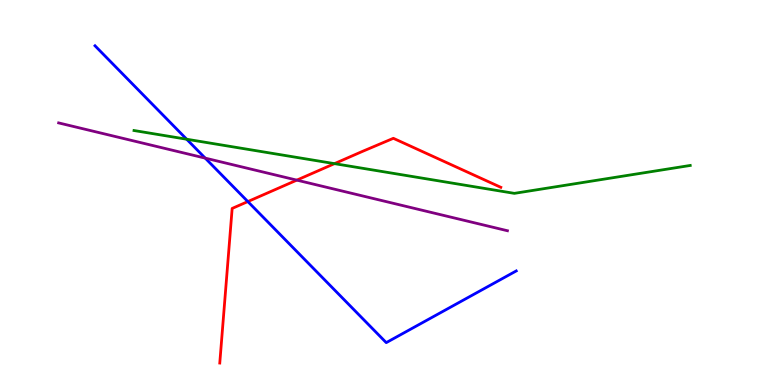[{'lines': ['blue', 'red'], 'intersections': [{'x': 3.2, 'y': 4.76}]}, {'lines': ['green', 'red'], 'intersections': [{'x': 4.32, 'y': 5.75}]}, {'lines': ['purple', 'red'], 'intersections': [{'x': 3.83, 'y': 5.32}]}, {'lines': ['blue', 'green'], 'intersections': [{'x': 2.41, 'y': 6.38}]}, {'lines': ['blue', 'purple'], 'intersections': [{'x': 2.65, 'y': 5.89}]}, {'lines': ['green', 'purple'], 'intersections': []}]